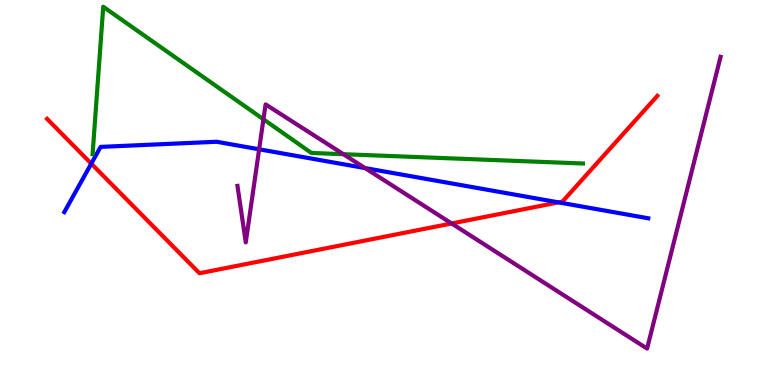[{'lines': ['blue', 'red'], 'intersections': [{'x': 1.18, 'y': 5.75}, {'x': 7.21, 'y': 4.74}]}, {'lines': ['green', 'red'], 'intersections': []}, {'lines': ['purple', 'red'], 'intersections': [{'x': 5.83, 'y': 4.2}]}, {'lines': ['blue', 'green'], 'intersections': []}, {'lines': ['blue', 'purple'], 'intersections': [{'x': 3.34, 'y': 6.12}, {'x': 4.71, 'y': 5.63}]}, {'lines': ['green', 'purple'], 'intersections': [{'x': 3.4, 'y': 6.9}, {'x': 4.43, 'y': 5.99}]}]